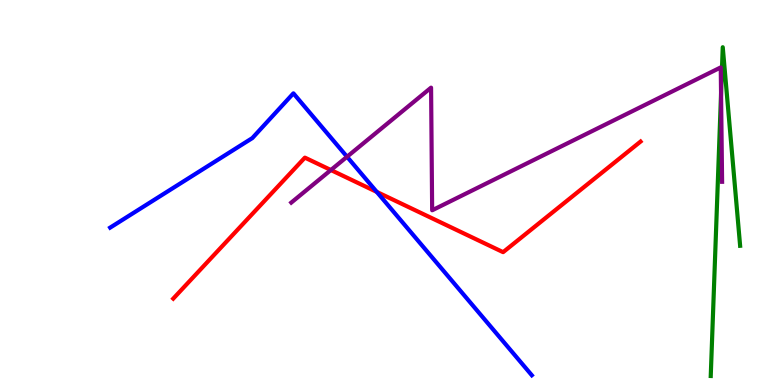[{'lines': ['blue', 'red'], 'intersections': [{'x': 4.86, 'y': 5.02}]}, {'lines': ['green', 'red'], 'intersections': []}, {'lines': ['purple', 'red'], 'intersections': [{'x': 4.27, 'y': 5.58}]}, {'lines': ['blue', 'green'], 'intersections': []}, {'lines': ['blue', 'purple'], 'intersections': [{'x': 4.48, 'y': 5.93}]}, {'lines': ['green', 'purple'], 'intersections': [{'x': 9.3, 'y': 7.57}]}]